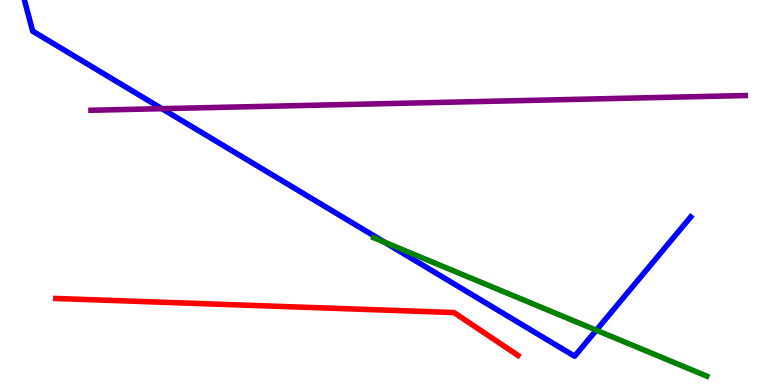[{'lines': ['blue', 'red'], 'intersections': []}, {'lines': ['green', 'red'], 'intersections': []}, {'lines': ['purple', 'red'], 'intersections': []}, {'lines': ['blue', 'green'], 'intersections': [{'x': 4.96, 'y': 3.71}, {'x': 7.69, 'y': 1.42}]}, {'lines': ['blue', 'purple'], 'intersections': [{'x': 2.09, 'y': 7.18}]}, {'lines': ['green', 'purple'], 'intersections': []}]